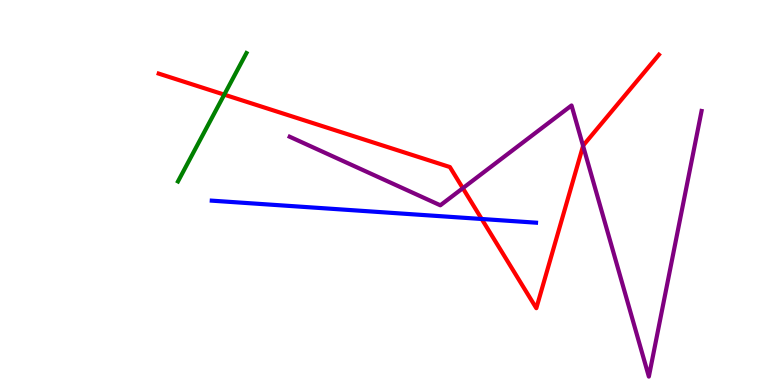[{'lines': ['blue', 'red'], 'intersections': [{'x': 6.22, 'y': 4.31}]}, {'lines': ['green', 'red'], 'intersections': [{'x': 2.89, 'y': 7.54}]}, {'lines': ['purple', 'red'], 'intersections': [{'x': 5.97, 'y': 5.11}, {'x': 7.52, 'y': 6.21}]}, {'lines': ['blue', 'green'], 'intersections': []}, {'lines': ['blue', 'purple'], 'intersections': []}, {'lines': ['green', 'purple'], 'intersections': []}]